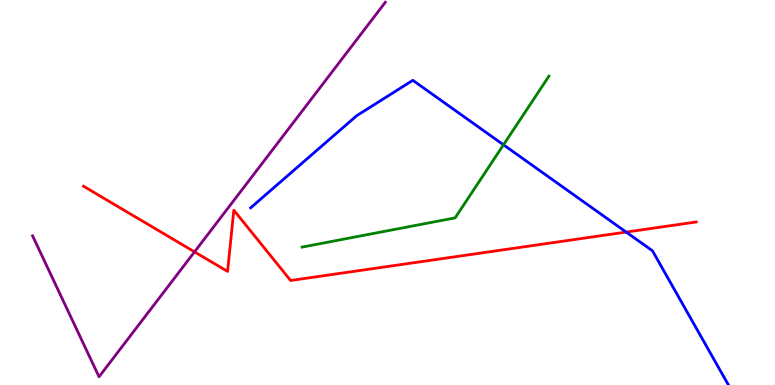[{'lines': ['blue', 'red'], 'intersections': [{'x': 8.08, 'y': 3.97}]}, {'lines': ['green', 'red'], 'intersections': []}, {'lines': ['purple', 'red'], 'intersections': [{'x': 2.51, 'y': 3.46}]}, {'lines': ['blue', 'green'], 'intersections': [{'x': 6.5, 'y': 6.24}]}, {'lines': ['blue', 'purple'], 'intersections': []}, {'lines': ['green', 'purple'], 'intersections': []}]